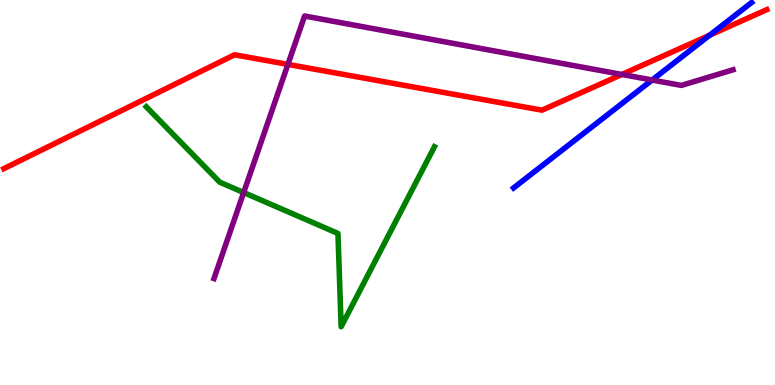[{'lines': ['blue', 'red'], 'intersections': [{'x': 9.16, 'y': 9.09}]}, {'lines': ['green', 'red'], 'intersections': []}, {'lines': ['purple', 'red'], 'intersections': [{'x': 3.71, 'y': 8.33}, {'x': 8.02, 'y': 8.07}]}, {'lines': ['blue', 'green'], 'intersections': []}, {'lines': ['blue', 'purple'], 'intersections': [{'x': 8.41, 'y': 7.92}]}, {'lines': ['green', 'purple'], 'intersections': [{'x': 3.14, 'y': 5.0}]}]